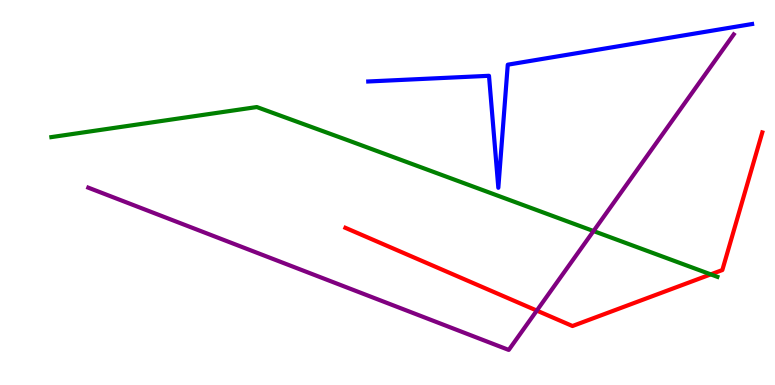[{'lines': ['blue', 'red'], 'intersections': []}, {'lines': ['green', 'red'], 'intersections': [{'x': 9.17, 'y': 2.87}]}, {'lines': ['purple', 'red'], 'intersections': [{'x': 6.93, 'y': 1.93}]}, {'lines': ['blue', 'green'], 'intersections': []}, {'lines': ['blue', 'purple'], 'intersections': []}, {'lines': ['green', 'purple'], 'intersections': [{'x': 7.66, 'y': 4.0}]}]